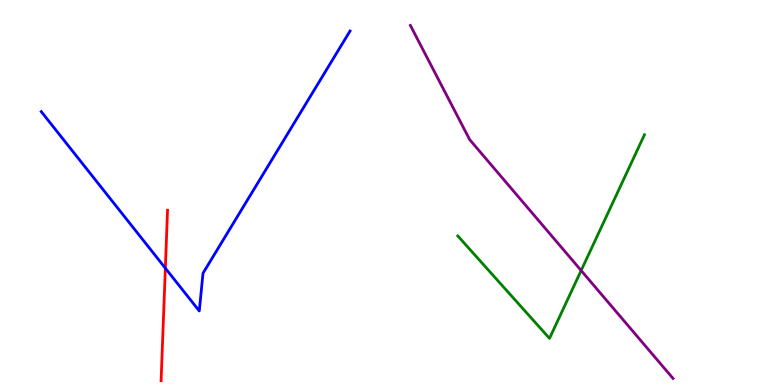[{'lines': ['blue', 'red'], 'intersections': [{'x': 2.13, 'y': 3.03}]}, {'lines': ['green', 'red'], 'intersections': []}, {'lines': ['purple', 'red'], 'intersections': []}, {'lines': ['blue', 'green'], 'intersections': []}, {'lines': ['blue', 'purple'], 'intersections': []}, {'lines': ['green', 'purple'], 'intersections': [{'x': 7.5, 'y': 2.97}]}]